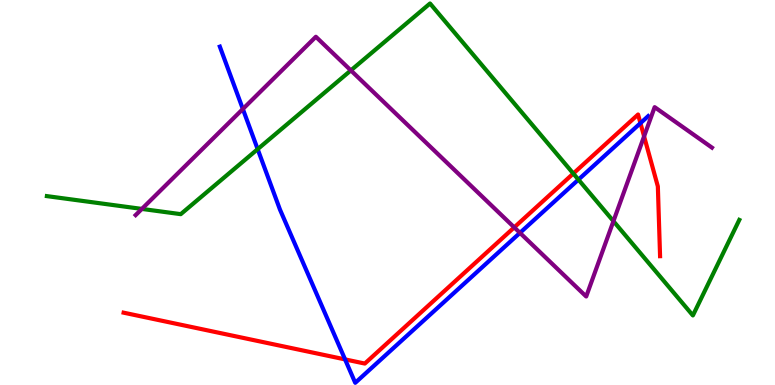[{'lines': ['blue', 'red'], 'intersections': [{'x': 4.45, 'y': 0.665}, {'x': 8.26, 'y': 6.8}]}, {'lines': ['green', 'red'], 'intersections': [{'x': 7.4, 'y': 5.49}]}, {'lines': ['purple', 'red'], 'intersections': [{'x': 6.64, 'y': 4.09}, {'x': 8.31, 'y': 6.46}]}, {'lines': ['blue', 'green'], 'intersections': [{'x': 3.32, 'y': 6.13}, {'x': 7.46, 'y': 5.33}]}, {'lines': ['blue', 'purple'], 'intersections': [{'x': 3.13, 'y': 7.17}, {'x': 6.71, 'y': 3.95}]}, {'lines': ['green', 'purple'], 'intersections': [{'x': 1.83, 'y': 4.57}, {'x': 4.53, 'y': 8.17}, {'x': 7.92, 'y': 4.26}]}]